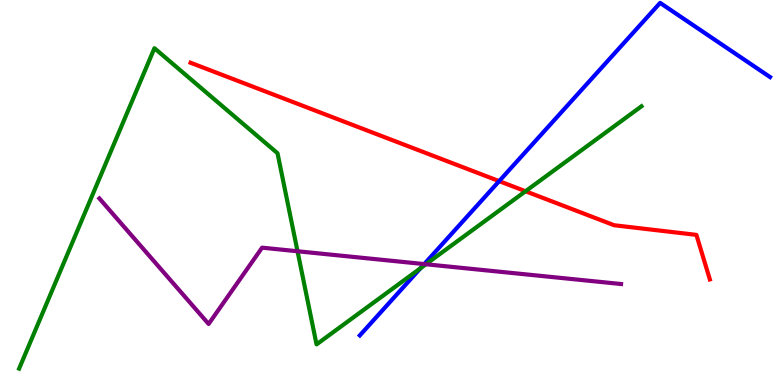[{'lines': ['blue', 'red'], 'intersections': [{'x': 6.44, 'y': 5.3}]}, {'lines': ['green', 'red'], 'intersections': [{'x': 6.78, 'y': 5.03}]}, {'lines': ['purple', 'red'], 'intersections': []}, {'lines': ['blue', 'green'], 'intersections': [{'x': 5.43, 'y': 3.03}]}, {'lines': ['blue', 'purple'], 'intersections': [{'x': 5.47, 'y': 3.14}]}, {'lines': ['green', 'purple'], 'intersections': [{'x': 3.84, 'y': 3.47}, {'x': 5.5, 'y': 3.14}]}]